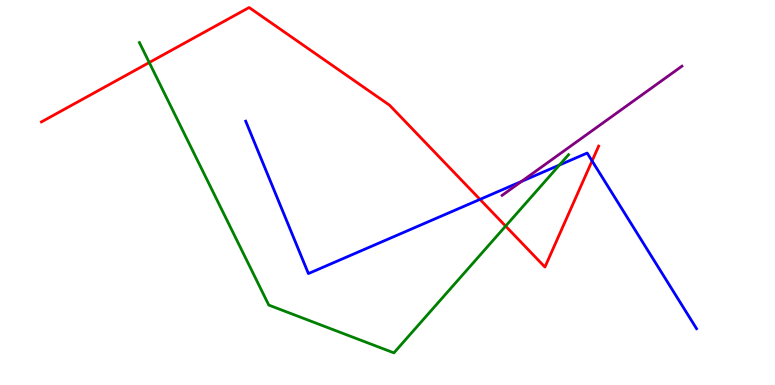[{'lines': ['blue', 'red'], 'intersections': [{'x': 6.19, 'y': 4.82}, {'x': 7.64, 'y': 5.82}]}, {'lines': ['green', 'red'], 'intersections': [{'x': 1.93, 'y': 8.38}, {'x': 6.52, 'y': 4.13}]}, {'lines': ['purple', 'red'], 'intersections': []}, {'lines': ['blue', 'green'], 'intersections': [{'x': 7.22, 'y': 5.71}]}, {'lines': ['blue', 'purple'], 'intersections': [{'x': 6.73, 'y': 5.29}]}, {'lines': ['green', 'purple'], 'intersections': []}]